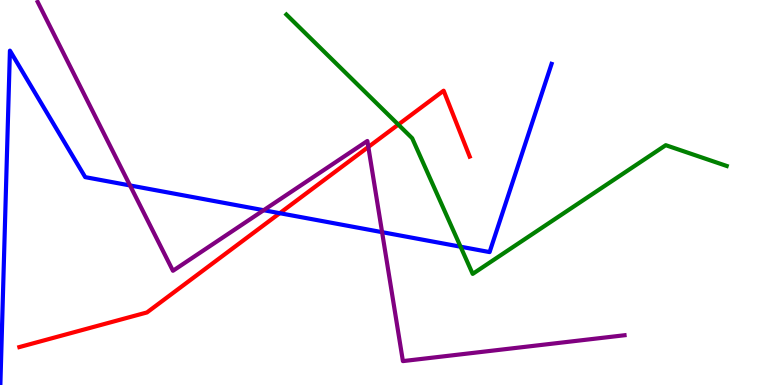[{'lines': ['blue', 'red'], 'intersections': [{'x': 3.61, 'y': 4.46}]}, {'lines': ['green', 'red'], 'intersections': [{'x': 5.14, 'y': 6.76}]}, {'lines': ['purple', 'red'], 'intersections': [{'x': 4.75, 'y': 6.18}]}, {'lines': ['blue', 'green'], 'intersections': [{'x': 5.94, 'y': 3.59}]}, {'lines': ['blue', 'purple'], 'intersections': [{'x': 1.68, 'y': 5.18}, {'x': 3.4, 'y': 4.54}, {'x': 4.93, 'y': 3.97}]}, {'lines': ['green', 'purple'], 'intersections': []}]